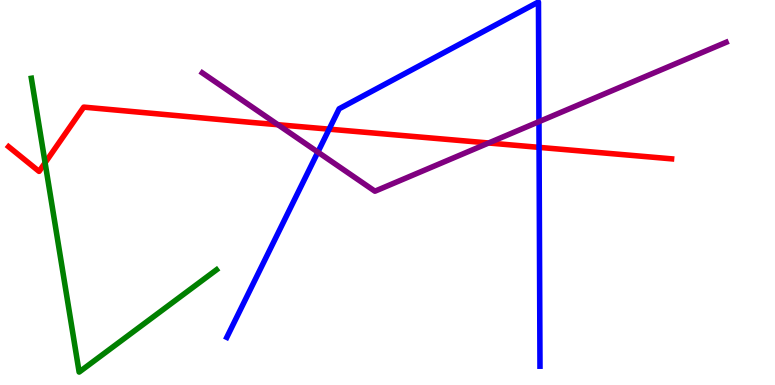[{'lines': ['blue', 'red'], 'intersections': [{'x': 4.25, 'y': 6.65}, {'x': 6.96, 'y': 6.17}]}, {'lines': ['green', 'red'], 'intersections': [{'x': 0.582, 'y': 5.77}]}, {'lines': ['purple', 'red'], 'intersections': [{'x': 3.59, 'y': 6.76}, {'x': 6.31, 'y': 6.29}]}, {'lines': ['blue', 'green'], 'intersections': []}, {'lines': ['blue', 'purple'], 'intersections': [{'x': 4.1, 'y': 6.05}, {'x': 6.95, 'y': 6.84}]}, {'lines': ['green', 'purple'], 'intersections': []}]